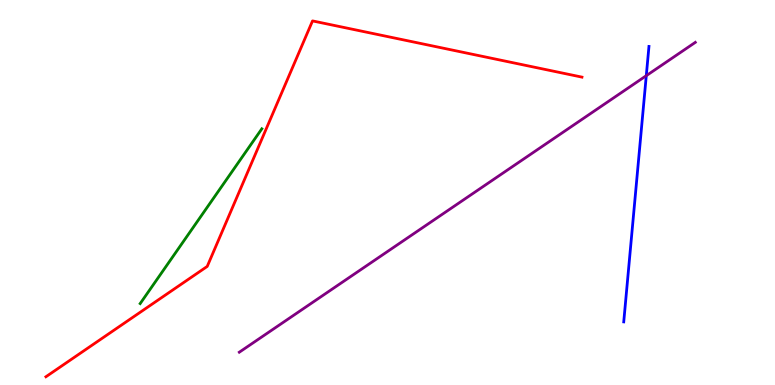[{'lines': ['blue', 'red'], 'intersections': []}, {'lines': ['green', 'red'], 'intersections': []}, {'lines': ['purple', 'red'], 'intersections': []}, {'lines': ['blue', 'green'], 'intersections': []}, {'lines': ['blue', 'purple'], 'intersections': [{'x': 8.34, 'y': 8.03}]}, {'lines': ['green', 'purple'], 'intersections': []}]